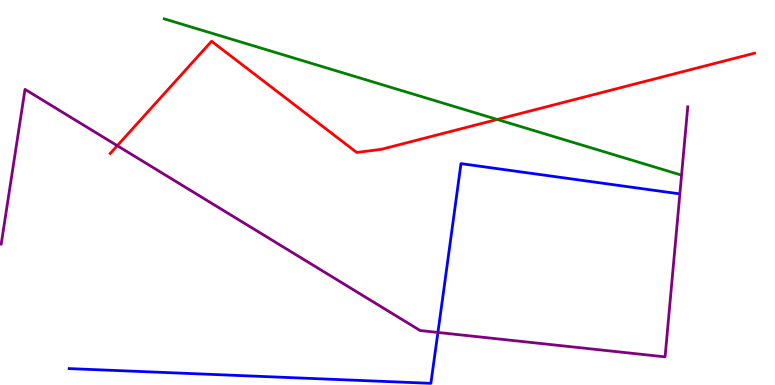[{'lines': ['blue', 'red'], 'intersections': []}, {'lines': ['green', 'red'], 'intersections': [{'x': 6.42, 'y': 6.9}]}, {'lines': ['purple', 'red'], 'intersections': [{'x': 1.51, 'y': 6.22}]}, {'lines': ['blue', 'green'], 'intersections': []}, {'lines': ['blue', 'purple'], 'intersections': [{'x': 5.65, 'y': 1.36}]}, {'lines': ['green', 'purple'], 'intersections': []}]